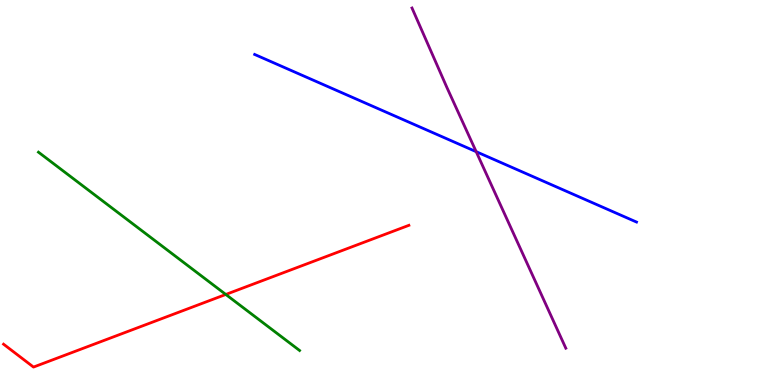[{'lines': ['blue', 'red'], 'intersections': []}, {'lines': ['green', 'red'], 'intersections': [{'x': 2.91, 'y': 2.35}]}, {'lines': ['purple', 'red'], 'intersections': []}, {'lines': ['blue', 'green'], 'intersections': []}, {'lines': ['blue', 'purple'], 'intersections': [{'x': 6.14, 'y': 6.06}]}, {'lines': ['green', 'purple'], 'intersections': []}]